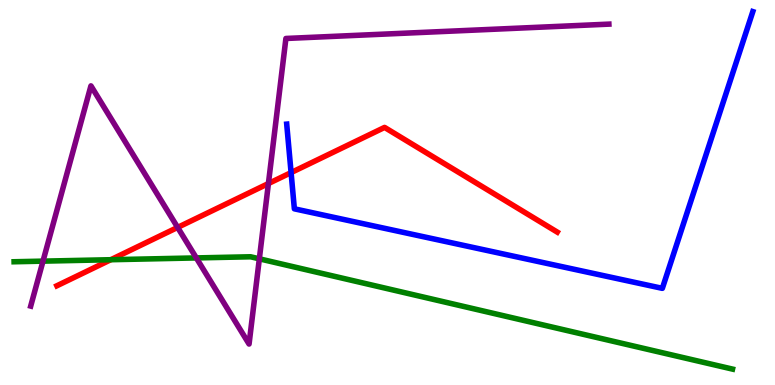[{'lines': ['blue', 'red'], 'intersections': [{'x': 3.76, 'y': 5.52}]}, {'lines': ['green', 'red'], 'intersections': [{'x': 1.43, 'y': 3.25}]}, {'lines': ['purple', 'red'], 'intersections': [{'x': 2.29, 'y': 4.09}, {'x': 3.46, 'y': 5.23}]}, {'lines': ['blue', 'green'], 'intersections': []}, {'lines': ['blue', 'purple'], 'intersections': []}, {'lines': ['green', 'purple'], 'intersections': [{'x': 0.555, 'y': 3.22}, {'x': 2.53, 'y': 3.3}, {'x': 3.35, 'y': 3.28}]}]